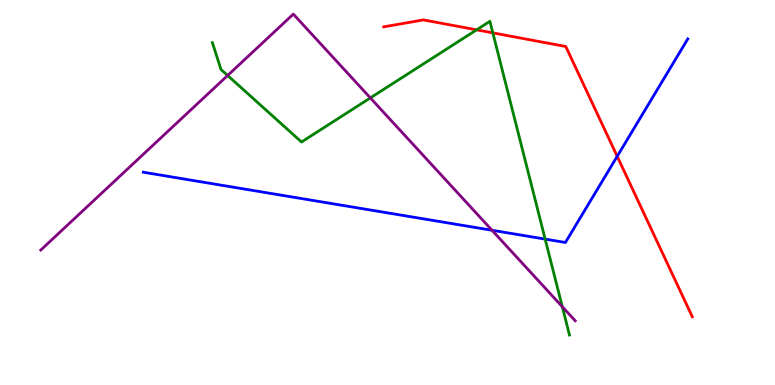[{'lines': ['blue', 'red'], 'intersections': [{'x': 7.96, 'y': 5.94}]}, {'lines': ['green', 'red'], 'intersections': [{'x': 6.15, 'y': 9.22}, {'x': 6.36, 'y': 9.15}]}, {'lines': ['purple', 'red'], 'intersections': []}, {'lines': ['blue', 'green'], 'intersections': [{'x': 7.03, 'y': 3.79}]}, {'lines': ['blue', 'purple'], 'intersections': [{'x': 6.35, 'y': 4.02}]}, {'lines': ['green', 'purple'], 'intersections': [{'x': 2.94, 'y': 8.04}, {'x': 4.78, 'y': 7.46}, {'x': 7.26, 'y': 2.03}]}]